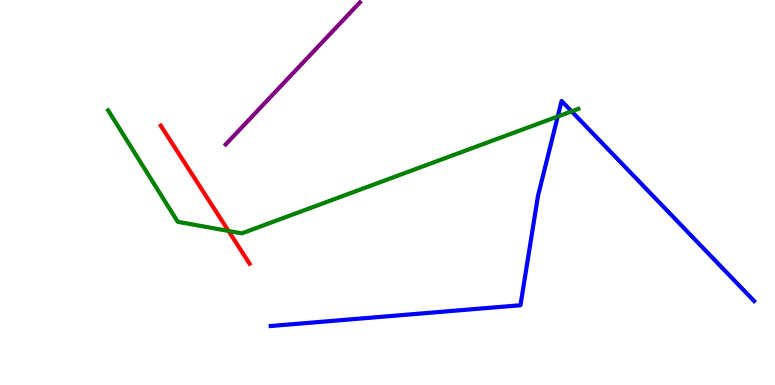[{'lines': ['blue', 'red'], 'intersections': []}, {'lines': ['green', 'red'], 'intersections': [{'x': 2.95, 'y': 4.0}]}, {'lines': ['purple', 'red'], 'intersections': []}, {'lines': ['blue', 'green'], 'intersections': [{'x': 7.2, 'y': 6.97}, {'x': 7.38, 'y': 7.11}]}, {'lines': ['blue', 'purple'], 'intersections': []}, {'lines': ['green', 'purple'], 'intersections': []}]